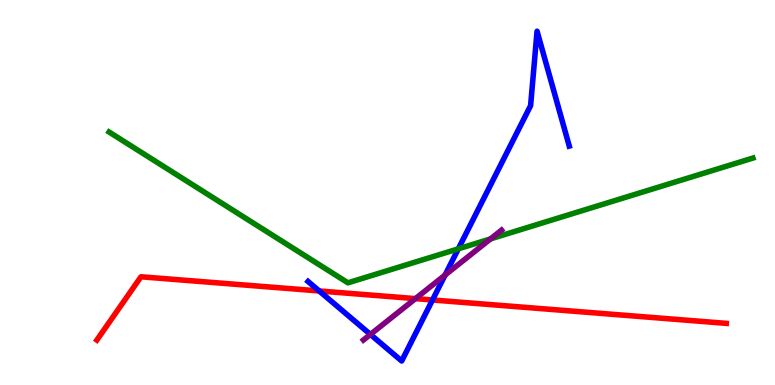[{'lines': ['blue', 'red'], 'intersections': [{'x': 4.12, 'y': 2.44}, {'x': 5.58, 'y': 2.21}]}, {'lines': ['green', 'red'], 'intersections': []}, {'lines': ['purple', 'red'], 'intersections': [{'x': 5.36, 'y': 2.24}]}, {'lines': ['blue', 'green'], 'intersections': [{'x': 5.91, 'y': 3.54}]}, {'lines': ['blue', 'purple'], 'intersections': [{'x': 4.78, 'y': 1.31}, {'x': 5.74, 'y': 2.86}]}, {'lines': ['green', 'purple'], 'intersections': [{'x': 6.33, 'y': 3.79}]}]